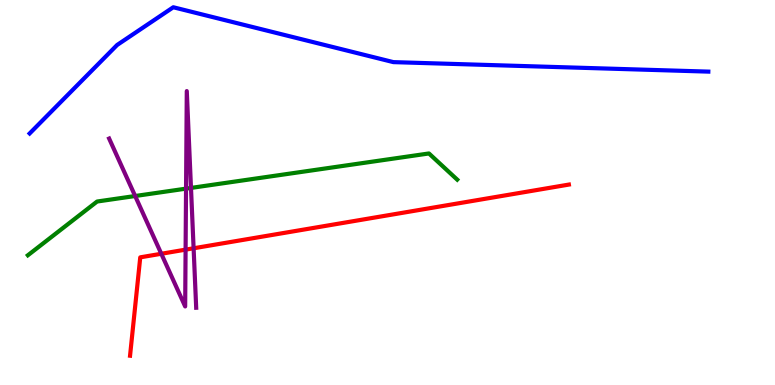[{'lines': ['blue', 'red'], 'intersections': []}, {'lines': ['green', 'red'], 'intersections': []}, {'lines': ['purple', 'red'], 'intersections': [{'x': 2.08, 'y': 3.41}, {'x': 2.39, 'y': 3.52}, {'x': 2.5, 'y': 3.55}]}, {'lines': ['blue', 'green'], 'intersections': []}, {'lines': ['blue', 'purple'], 'intersections': []}, {'lines': ['green', 'purple'], 'intersections': [{'x': 1.74, 'y': 4.91}, {'x': 2.4, 'y': 5.1}, {'x': 2.46, 'y': 5.12}]}]